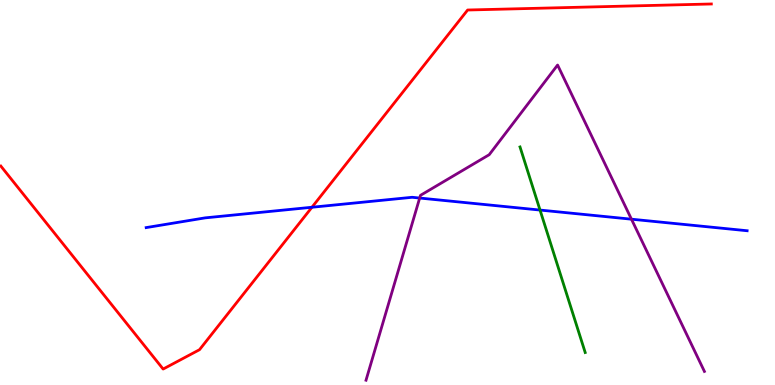[{'lines': ['blue', 'red'], 'intersections': [{'x': 4.03, 'y': 4.62}]}, {'lines': ['green', 'red'], 'intersections': []}, {'lines': ['purple', 'red'], 'intersections': []}, {'lines': ['blue', 'green'], 'intersections': [{'x': 6.97, 'y': 4.54}]}, {'lines': ['blue', 'purple'], 'intersections': [{'x': 5.42, 'y': 4.86}, {'x': 8.15, 'y': 4.31}]}, {'lines': ['green', 'purple'], 'intersections': []}]